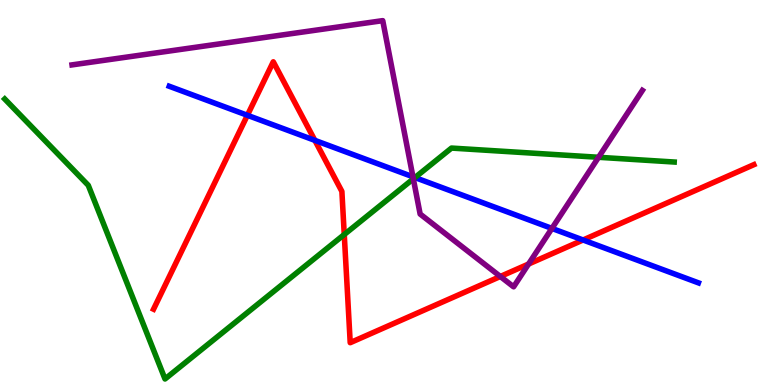[{'lines': ['blue', 'red'], 'intersections': [{'x': 3.19, 'y': 7.01}, {'x': 4.06, 'y': 6.35}, {'x': 7.52, 'y': 3.77}]}, {'lines': ['green', 'red'], 'intersections': [{'x': 4.44, 'y': 3.91}]}, {'lines': ['purple', 'red'], 'intersections': [{'x': 6.46, 'y': 2.82}, {'x': 6.82, 'y': 3.14}]}, {'lines': ['blue', 'green'], 'intersections': [{'x': 5.35, 'y': 5.39}]}, {'lines': ['blue', 'purple'], 'intersections': [{'x': 5.33, 'y': 5.41}, {'x': 7.12, 'y': 4.07}]}, {'lines': ['green', 'purple'], 'intersections': [{'x': 5.33, 'y': 5.35}, {'x': 7.72, 'y': 5.91}]}]